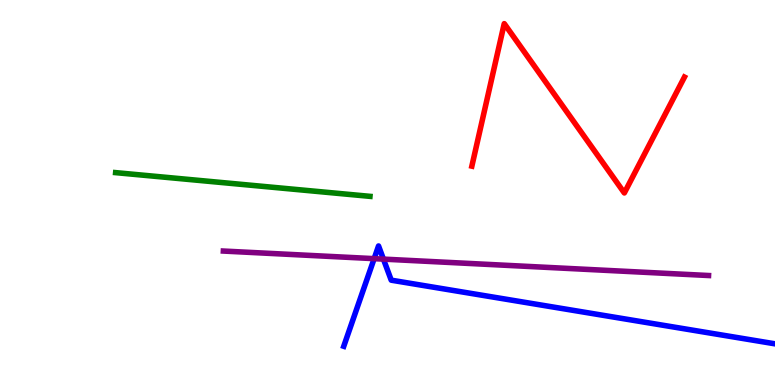[{'lines': ['blue', 'red'], 'intersections': []}, {'lines': ['green', 'red'], 'intersections': []}, {'lines': ['purple', 'red'], 'intersections': []}, {'lines': ['blue', 'green'], 'intersections': []}, {'lines': ['blue', 'purple'], 'intersections': [{'x': 4.83, 'y': 3.28}, {'x': 4.95, 'y': 3.27}]}, {'lines': ['green', 'purple'], 'intersections': []}]